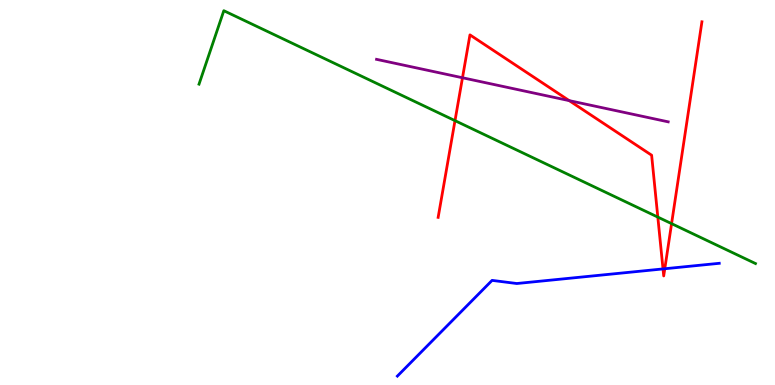[{'lines': ['blue', 'red'], 'intersections': [{'x': 8.55, 'y': 3.02}, {'x': 8.58, 'y': 3.02}]}, {'lines': ['green', 'red'], 'intersections': [{'x': 5.87, 'y': 6.87}, {'x': 8.49, 'y': 4.36}, {'x': 8.67, 'y': 4.19}]}, {'lines': ['purple', 'red'], 'intersections': [{'x': 5.97, 'y': 7.98}, {'x': 7.34, 'y': 7.39}]}, {'lines': ['blue', 'green'], 'intersections': []}, {'lines': ['blue', 'purple'], 'intersections': []}, {'lines': ['green', 'purple'], 'intersections': []}]